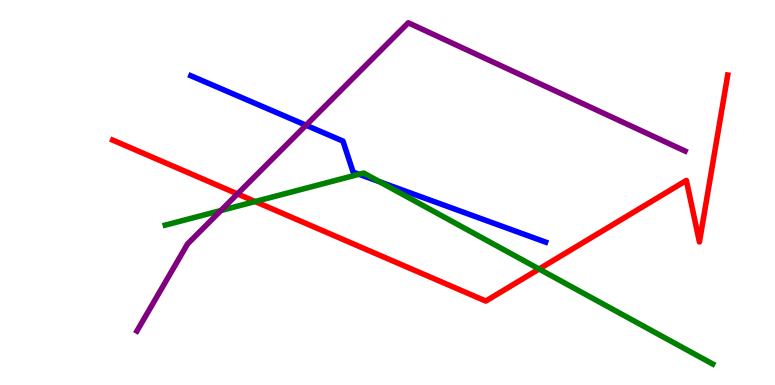[{'lines': ['blue', 'red'], 'intersections': []}, {'lines': ['green', 'red'], 'intersections': [{'x': 3.29, 'y': 4.77}, {'x': 6.96, 'y': 3.01}]}, {'lines': ['purple', 'red'], 'intersections': [{'x': 3.06, 'y': 4.96}]}, {'lines': ['blue', 'green'], 'intersections': [{'x': 4.63, 'y': 5.47}, {'x': 4.9, 'y': 5.28}]}, {'lines': ['blue', 'purple'], 'intersections': [{'x': 3.95, 'y': 6.75}]}, {'lines': ['green', 'purple'], 'intersections': [{'x': 2.85, 'y': 4.53}]}]